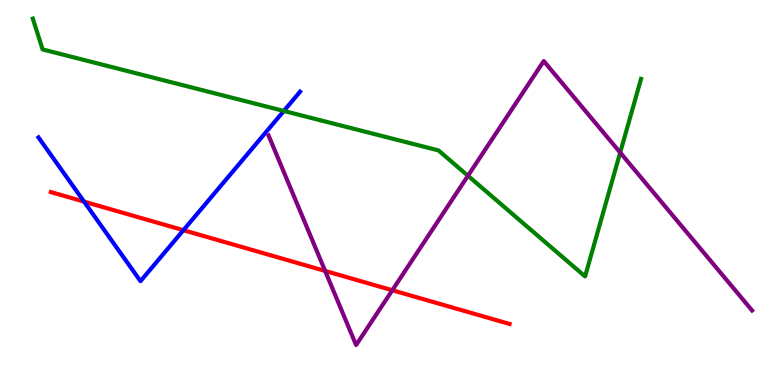[{'lines': ['blue', 'red'], 'intersections': [{'x': 1.08, 'y': 4.76}, {'x': 2.37, 'y': 4.02}]}, {'lines': ['green', 'red'], 'intersections': []}, {'lines': ['purple', 'red'], 'intersections': [{'x': 4.2, 'y': 2.96}, {'x': 5.06, 'y': 2.46}]}, {'lines': ['blue', 'green'], 'intersections': [{'x': 3.66, 'y': 7.12}]}, {'lines': ['blue', 'purple'], 'intersections': []}, {'lines': ['green', 'purple'], 'intersections': [{'x': 6.04, 'y': 5.43}, {'x': 8.0, 'y': 6.04}]}]